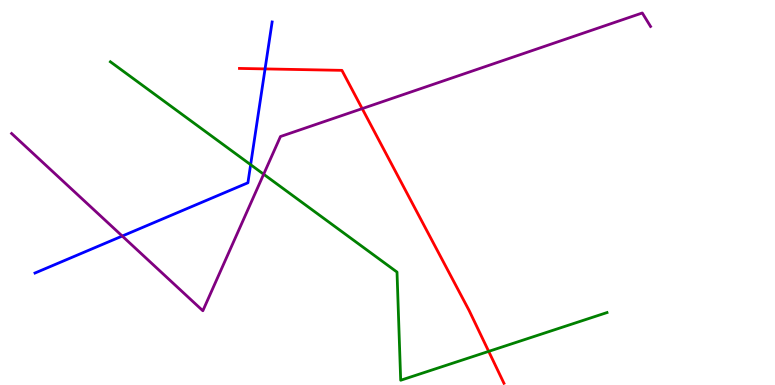[{'lines': ['blue', 'red'], 'intersections': [{'x': 3.42, 'y': 8.21}]}, {'lines': ['green', 'red'], 'intersections': [{'x': 6.31, 'y': 0.873}]}, {'lines': ['purple', 'red'], 'intersections': [{'x': 4.67, 'y': 7.18}]}, {'lines': ['blue', 'green'], 'intersections': [{'x': 3.23, 'y': 5.72}]}, {'lines': ['blue', 'purple'], 'intersections': [{'x': 1.58, 'y': 3.87}]}, {'lines': ['green', 'purple'], 'intersections': [{'x': 3.4, 'y': 5.47}]}]